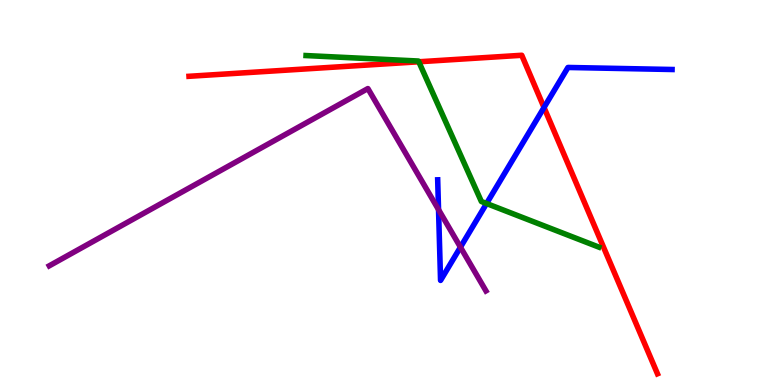[{'lines': ['blue', 'red'], 'intersections': [{'x': 7.02, 'y': 7.21}]}, {'lines': ['green', 'red'], 'intersections': [{'x': 5.4, 'y': 8.4}]}, {'lines': ['purple', 'red'], 'intersections': []}, {'lines': ['blue', 'green'], 'intersections': [{'x': 6.28, 'y': 4.71}]}, {'lines': ['blue', 'purple'], 'intersections': [{'x': 5.66, 'y': 4.55}, {'x': 5.94, 'y': 3.58}]}, {'lines': ['green', 'purple'], 'intersections': []}]